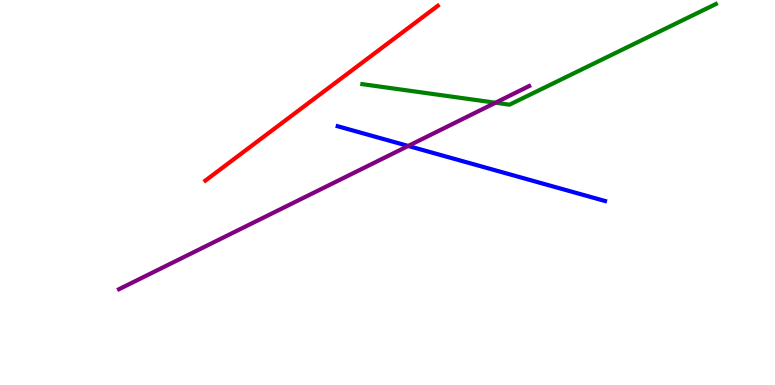[{'lines': ['blue', 'red'], 'intersections': []}, {'lines': ['green', 'red'], 'intersections': []}, {'lines': ['purple', 'red'], 'intersections': []}, {'lines': ['blue', 'green'], 'intersections': []}, {'lines': ['blue', 'purple'], 'intersections': [{'x': 5.27, 'y': 6.21}]}, {'lines': ['green', 'purple'], 'intersections': [{'x': 6.39, 'y': 7.33}]}]